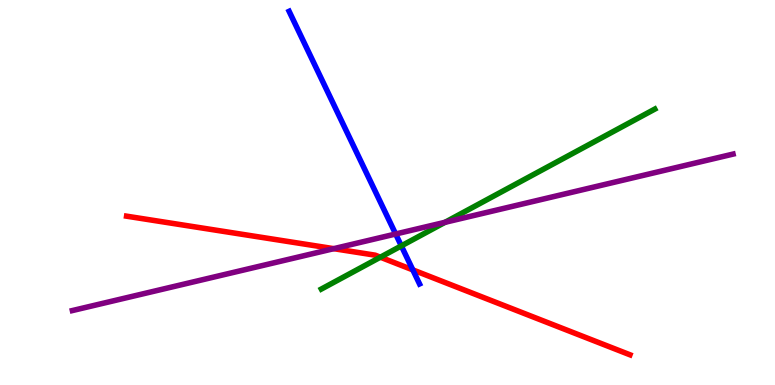[{'lines': ['blue', 'red'], 'intersections': [{'x': 5.33, 'y': 2.99}]}, {'lines': ['green', 'red'], 'intersections': [{'x': 4.91, 'y': 3.32}]}, {'lines': ['purple', 'red'], 'intersections': [{'x': 4.31, 'y': 3.54}]}, {'lines': ['blue', 'green'], 'intersections': [{'x': 5.18, 'y': 3.61}]}, {'lines': ['blue', 'purple'], 'intersections': [{'x': 5.11, 'y': 3.92}]}, {'lines': ['green', 'purple'], 'intersections': [{'x': 5.74, 'y': 4.23}]}]